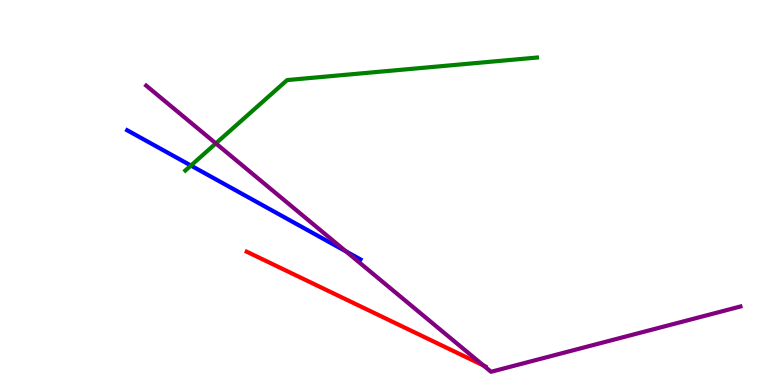[{'lines': ['blue', 'red'], 'intersections': []}, {'lines': ['green', 'red'], 'intersections': []}, {'lines': ['purple', 'red'], 'intersections': [{'x': 6.24, 'y': 0.508}]}, {'lines': ['blue', 'green'], 'intersections': [{'x': 2.46, 'y': 5.7}]}, {'lines': ['blue', 'purple'], 'intersections': [{'x': 4.46, 'y': 3.47}]}, {'lines': ['green', 'purple'], 'intersections': [{'x': 2.79, 'y': 6.28}]}]